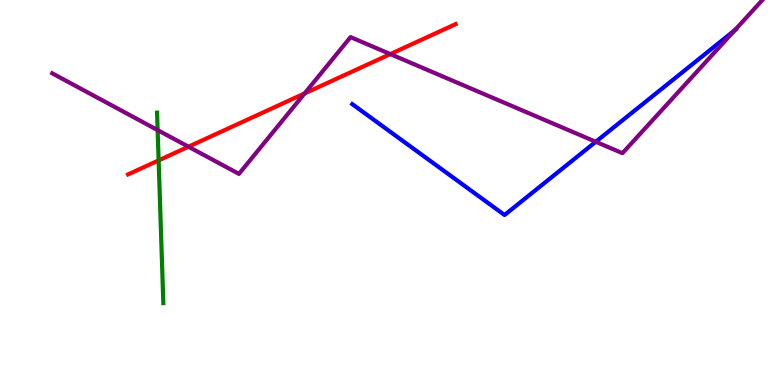[{'lines': ['blue', 'red'], 'intersections': []}, {'lines': ['green', 'red'], 'intersections': [{'x': 2.05, 'y': 5.83}]}, {'lines': ['purple', 'red'], 'intersections': [{'x': 2.43, 'y': 6.19}, {'x': 3.93, 'y': 7.57}, {'x': 5.04, 'y': 8.59}]}, {'lines': ['blue', 'green'], 'intersections': []}, {'lines': ['blue', 'purple'], 'intersections': [{'x': 7.69, 'y': 6.32}, {'x': 9.48, 'y': 9.22}]}, {'lines': ['green', 'purple'], 'intersections': [{'x': 2.03, 'y': 6.62}]}]